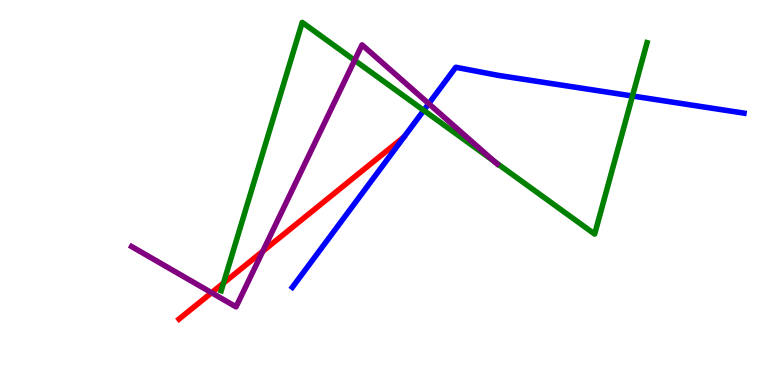[{'lines': ['blue', 'red'], 'intersections': []}, {'lines': ['green', 'red'], 'intersections': [{'x': 2.88, 'y': 2.65}]}, {'lines': ['purple', 'red'], 'intersections': [{'x': 2.73, 'y': 2.4}, {'x': 3.39, 'y': 3.47}]}, {'lines': ['blue', 'green'], 'intersections': [{'x': 5.47, 'y': 7.13}, {'x': 8.16, 'y': 7.51}]}, {'lines': ['blue', 'purple'], 'intersections': [{'x': 5.53, 'y': 7.31}]}, {'lines': ['green', 'purple'], 'intersections': [{'x': 4.58, 'y': 8.43}, {'x': 6.38, 'y': 5.81}]}]